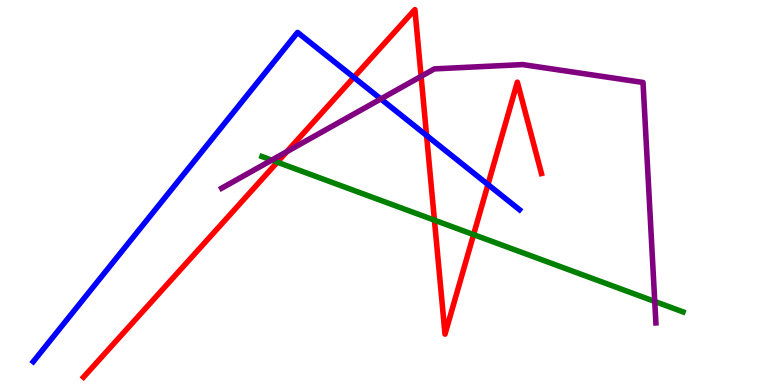[{'lines': ['blue', 'red'], 'intersections': [{'x': 4.57, 'y': 7.99}, {'x': 5.5, 'y': 6.48}, {'x': 6.3, 'y': 5.21}]}, {'lines': ['green', 'red'], 'intersections': [{'x': 3.58, 'y': 5.79}, {'x': 5.61, 'y': 4.28}, {'x': 6.11, 'y': 3.91}]}, {'lines': ['purple', 'red'], 'intersections': [{'x': 3.7, 'y': 6.06}, {'x': 5.43, 'y': 8.02}]}, {'lines': ['blue', 'green'], 'intersections': []}, {'lines': ['blue', 'purple'], 'intersections': [{'x': 4.91, 'y': 7.43}]}, {'lines': ['green', 'purple'], 'intersections': [{'x': 3.51, 'y': 5.84}, {'x': 8.45, 'y': 2.17}]}]